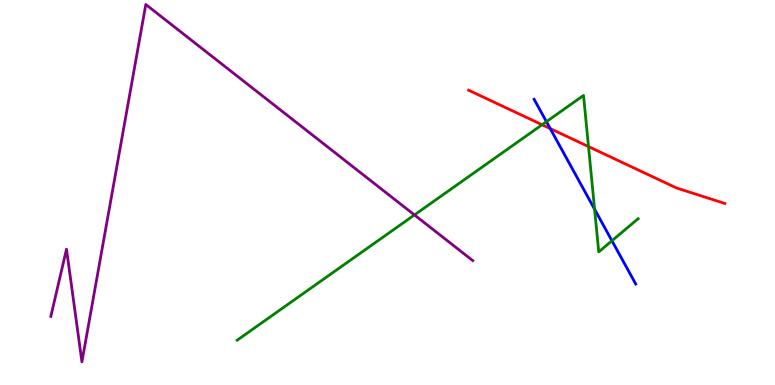[{'lines': ['blue', 'red'], 'intersections': [{'x': 7.1, 'y': 6.66}]}, {'lines': ['green', 'red'], 'intersections': [{'x': 6.99, 'y': 6.76}, {'x': 7.59, 'y': 6.19}]}, {'lines': ['purple', 'red'], 'intersections': []}, {'lines': ['blue', 'green'], 'intersections': [{'x': 7.05, 'y': 6.84}, {'x': 7.67, 'y': 4.56}, {'x': 7.9, 'y': 3.75}]}, {'lines': ['blue', 'purple'], 'intersections': []}, {'lines': ['green', 'purple'], 'intersections': [{'x': 5.35, 'y': 4.42}]}]